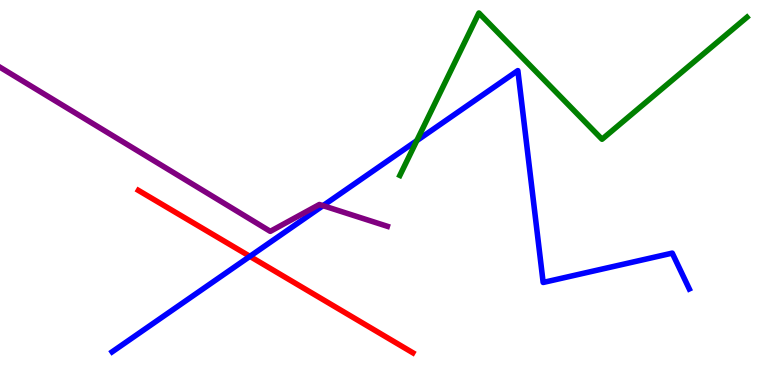[{'lines': ['blue', 'red'], 'intersections': [{'x': 3.22, 'y': 3.34}]}, {'lines': ['green', 'red'], 'intersections': []}, {'lines': ['purple', 'red'], 'intersections': []}, {'lines': ['blue', 'green'], 'intersections': [{'x': 5.38, 'y': 6.35}]}, {'lines': ['blue', 'purple'], 'intersections': [{'x': 4.17, 'y': 4.66}]}, {'lines': ['green', 'purple'], 'intersections': []}]